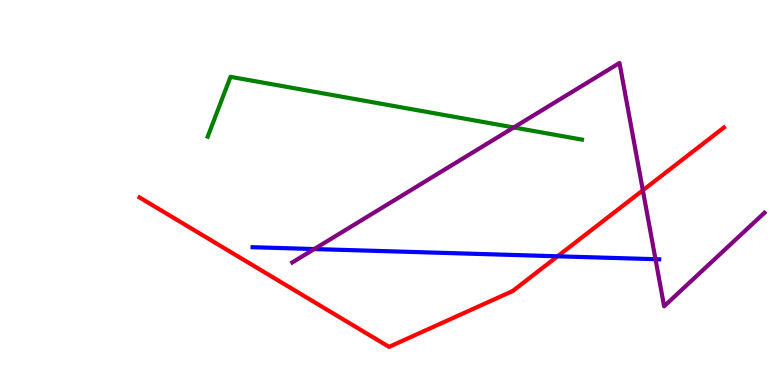[{'lines': ['blue', 'red'], 'intersections': [{'x': 7.19, 'y': 3.34}]}, {'lines': ['green', 'red'], 'intersections': []}, {'lines': ['purple', 'red'], 'intersections': [{'x': 8.29, 'y': 5.06}]}, {'lines': ['blue', 'green'], 'intersections': []}, {'lines': ['blue', 'purple'], 'intersections': [{'x': 4.06, 'y': 3.53}, {'x': 8.46, 'y': 3.27}]}, {'lines': ['green', 'purple'], 'intersections': [{'x': 6.63, 'y': 6.69}]}]